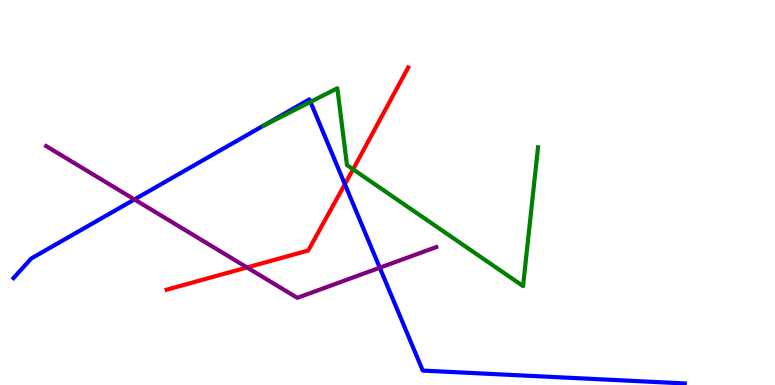[{'lines': ['blue', 'red'], 'intersections': [{'x': 4.45, 'y': 5.22}]}, {'lines': ['green', 'red'], 'intersections': [{'x': 4.56, 'y': 5.6}]}, {'lines': ['purple', 'red'], 'intersections': [{'x': 3.19, 'y': 3.05}]}, {'lines': ['blue', 'green'], 'intersections': [{'x': 4.01, 'y': 7.35}]}, {'lines': ['blue', 'purple'], 'intersections': [{'x': 1.73, 'y': 4.82}, {'x': 4.9, 'y': 3.05}]}, {'lines': ['green', 'purple'], 'intersections': []}]